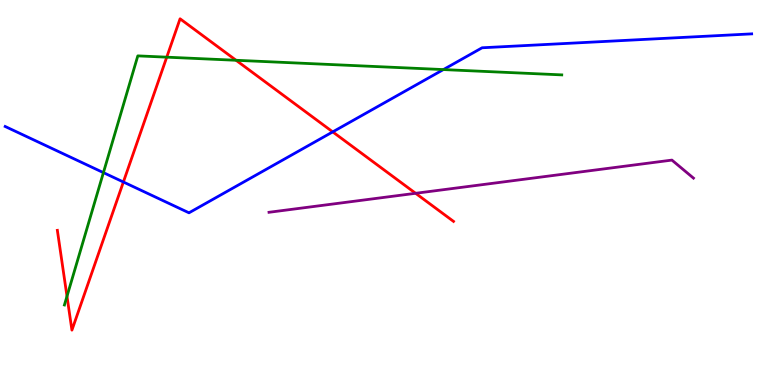[{'lines': ['blue', 'red'], 'intersections': [{'x': 1.59, 'y': 5.27}, {'x': 4.29, 'y': 6.57}]}, {'lines': ['green', 'red'], 'intersections': [{'x': 0.864, 'y': 2.3}, {'x': 2.15, 'y': 8.52}, {'x': 3.05, 'y': 8.43}]}, {'lines': ['purple', 'red'], 'intersections': [{'x': 5.36, 'y': 4.98}]}, {'lines': ['blue', 'green'], 'intersections': [{'x': 1.33, 'y': 5.52}, {'x': 5.72, 'y': 8.19}]}, {'lines': ['blue', 'purple'], 'intersections': []}, {'lines': ['green', 'purple'], 'intersections': []}]